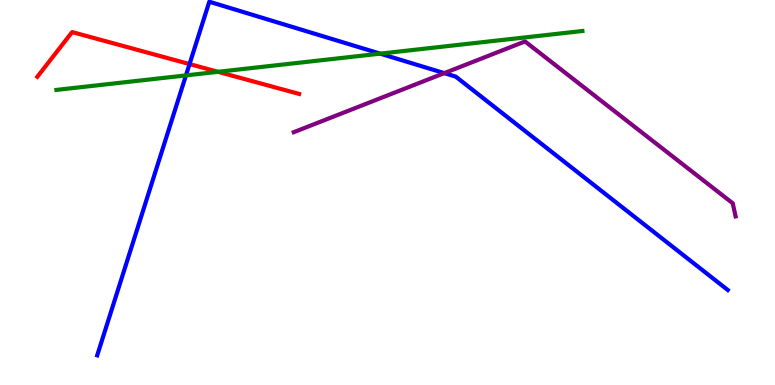[{'lines': ['blue', 'red'], 'intersections': [{'x': 2.45, 'y': 8.34}]}, {'lines': ['green', 'red'], 'intersections': [{'x': 2.81, 'y': 8.13}]}, {'lines': ['purple', 'red'], 'intersections': []}, {'lines': ['blue', 'green'], 'intersections': [{'x': 2.4, 'y': 8.04}, {'x': 4.91, 'y': 8.61}]}, {'lines': ['blue', 'purple'], 'intersections': [{'x': 5.73, 'y': 8.1}]}, {'lines': ['green', 'purple'], 'intersections': []}]